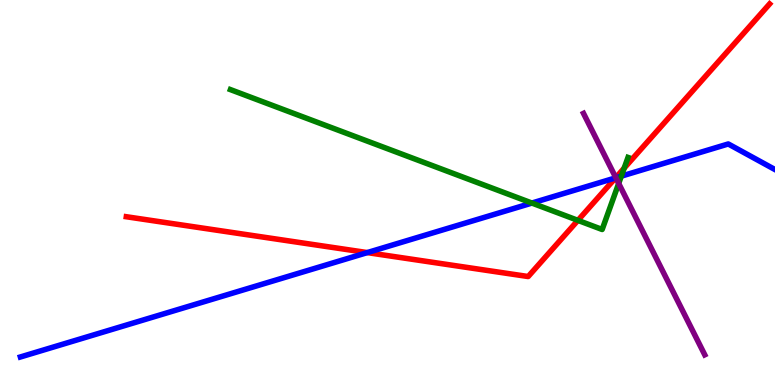[{'lines': ['blue', 'red'], 'intersections': [{'x': 4.74, 'y': 3.44}, {'x': 7.94, 'y': 5.38}]}, {'lines': ['green', 'red'], 'intersections': [{'x': 7.46, 'y': 4.28}, {'x': 8.05, 'y': 5.63}]}, {'lines': ['purple', 'red'], 'intersections': [{'x': 7.95, 'y': 5.39}]}, {'lines': ['blue', 'green'], 'intersections': [{'x': 6.86, 'y': 4.73}, {'x': 8.02, 'y': 5.42}]}, {'lines': ['blue', 'purple'], 'intersections': [{'x': 7.95, 'y': 5.38}]}, {'lines': ['green', 'purple'], 'intersections': [{'x': 7.98, 'y': 5.24}]}]